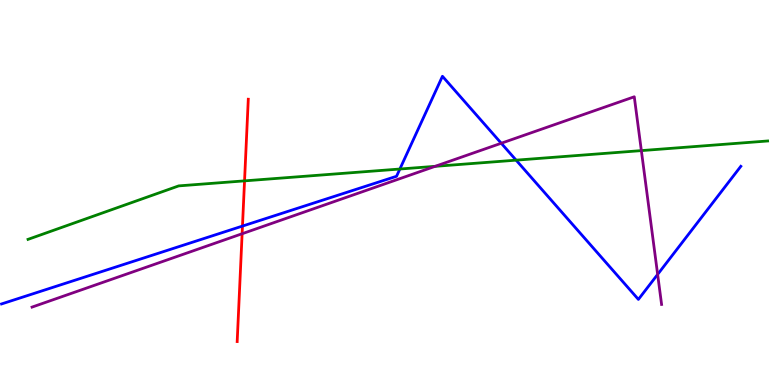[{'lines': ['blue', 'red'], 'intersections': [{'x': 3.13, 'y': 4.13}]}, {'lines': ['green', 'red'], 'intersections': [{'x': 3.16, 'y': 5.3}]}, {'lines': ['purple', 'red'], 'intersections': [{'x': 3.12, 'y': 3.93}]}, {'lines': ['blue', 'green'], 'intersections': [{'x': 5.16, 'y': 5.61}, {'x': 6.66, 'y': 5.84}]}, {'lines': ['blue', 'purple'], 'intersections': [{'x': 6.47, 'y': 6.28}, {'x': 8.49, 'y': 2.87}]}, {'lines': ['green', 'purple'], 'intersections': [{'x': 5.61, 'y': 5.68}, {'x': 8.28, 'y': 6.09}]}]